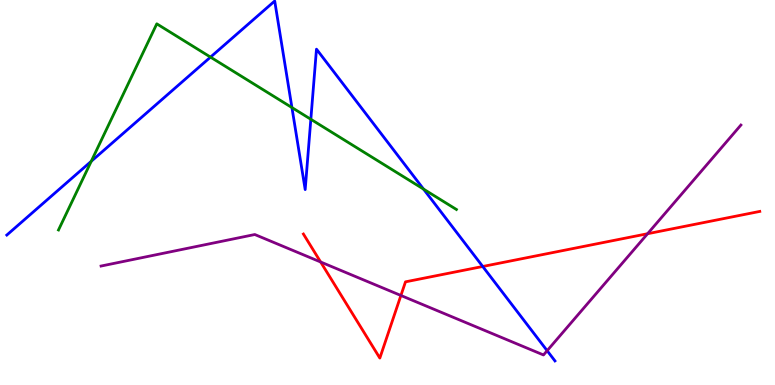[{'lines': ['blue', 'red'], 'intersections': [{'x': 6.23, 'y': 3.08}]}, {'lines': ['green', 'red'], 'intersections': []}, {'lines': ['purple', 'red'], 'intersections': [{'x': 4.14, 'y': 3.2}, {'x': 5.17, 'y': 2.33}, {'x': 8.36, 'y': 3.93}]}, {'lines': ['blue', 'green'], 'intersections': [{'x': 1.18, 'y': 5.81}, {'x': 2.72, 'y': 8.52}, {'x': 3.77, 'y': 7.21}, {'x': 4.01, 'y': 6.9}, {'x': 5.46, 'y': 5.09}]}, {'lines': ['blue', 'purple'], 'intersections': [{'x': 7.06, 'y': 0.891}]}, {'lines': ['green', 'purple'], 'intersections': []}]